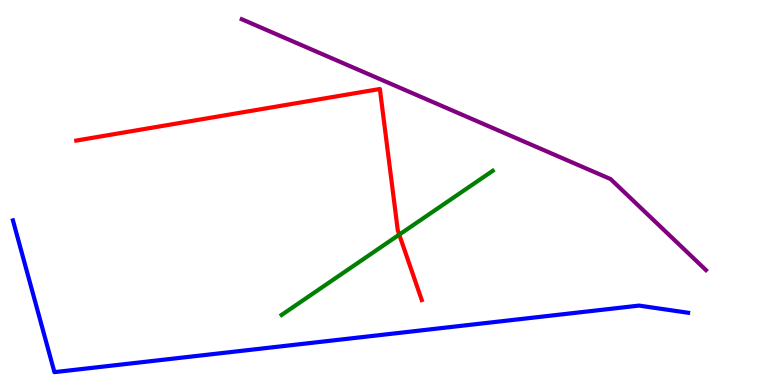[{'lines': ['blue', 'red'], 'intersections': []}, {'lines': ['green', 'red'], 'intersections': [{'x': 5.15, 'y': 3.91}]}, {'lines': ['purple', 'red'], 'intersections': []}, {'lines': ['blue', 'green'], 'intersections': []}, {'lines': ['blue', 'purple'], 'intersections': []}, {'lines': ['green', 'purple'], 'intersections': []}]